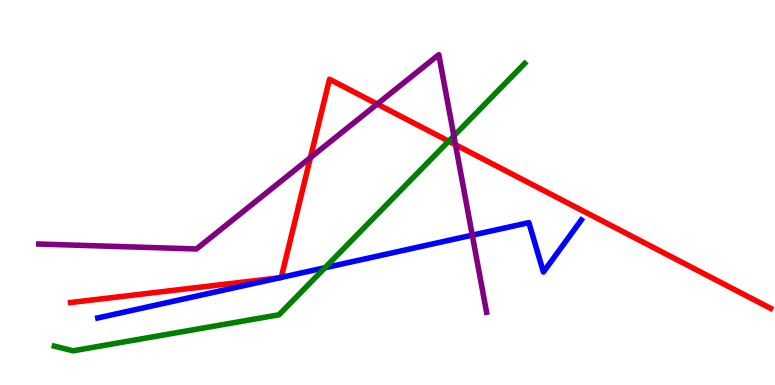[{'lines': ['blue', 'red'], 'intersections': [{'x': 3.61, 'y': 2.79}, {'x': 3.63, 'y': 2.79}]}, {'lines': ['green', 'red'], 'intersections': [{'x': 5.79, 'y': 6.33}]}, {'lines': ['purple', 'red'], 'intersections': [{'x': 4.01, 'y': 5.91}, {'x': 4.87, 'y': 7.3}, {'x': 5.88, 'y': 6.24}]}, {'lines': ['blue', 'green'], 'intersections': [{'x': 4.19, 'y': 3.05}]}, {'lines': ['blue', 'purple'], 'intersections': [{'x': 6.09, 'y': 3.89}]}, {'lines': ['green', 'purple'], 'intersections': [{'x': 5.86, 'y': 6.47}]}]